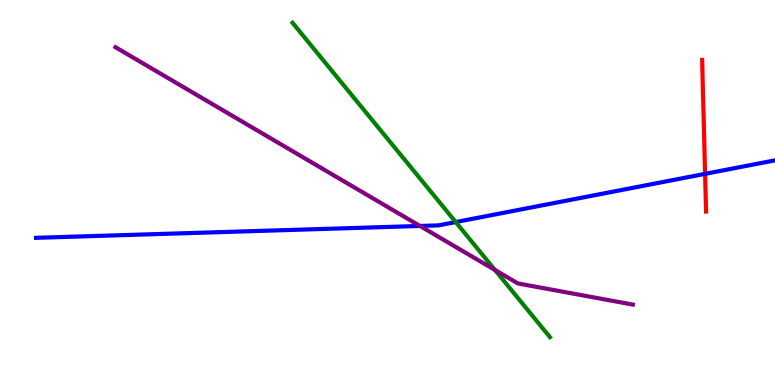[{'lines': ['blue', 'red'], 'intersections': [{'x': 9.1, 'y': 5.48}]}, {'lines': ['green', 'red'], 'intersections': []}, {'lines': ['purple', 'red'], 'intersections': []}, {'lines': ['blue', 'green'], 'intersections': [{'x': 5.88, 'y': 4.23}]}, {'lines': ['blue', 'purple'], 'intersections': [{'x': 5.42, 'y': 4.13}]}, {'lines': ['green', 'purple'], 'intersections': [{'x': 6.39, 'y': 2.99}]}]